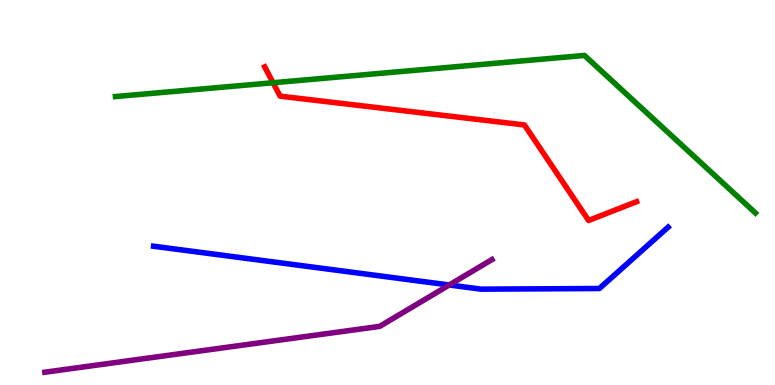[{'lines': ['blue', 'red'], 'intersections': []}, {'lines': ['green', 'red'], 'intersections': [{'x': 3.52, 'y': 7.85}]}, {'lines': ['purple', 'red'], 'intersections': []}, {'lines': ['blue', 'green'], 'intersections': []}, {'lines': ['blue', 'purple'], 'intersections': [{'x': 5.8, 'y': 2.6}]}, {'lines': ['green', 'purple'], 'intersections': []}]